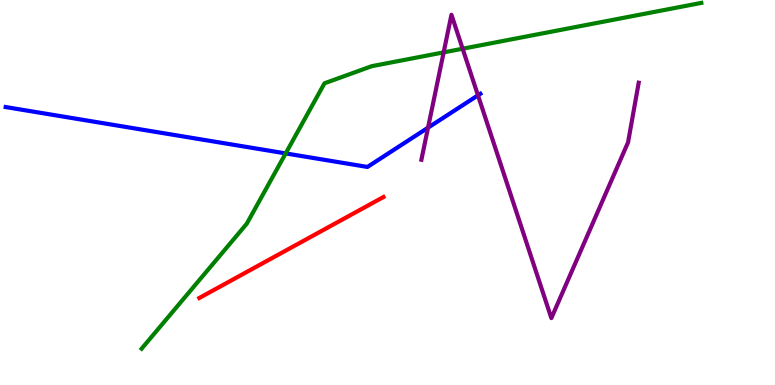[{'lines': ['blue', 'red'], 'intersections': []}, {'lines': ['green', 'red'], 'intersections': []}, {'lines': ['purple', 'red'], 'intersections': []}, {'lines': ['blue', 'green'], 'intersections': [{'x': 3.69, 'y': 6.02}]}, {'lines': ['blue', 'purple'], 'intersections': [{'x': 5.52, 'y': 6.68}, {'x': 6.17, 'y': 7.52}]}, {'lines': ['green', 'purple'], 'intersections': [{'x': 5.72, 'y': 8.64}, {'x': 5.97, 'y': 8.73}]}]